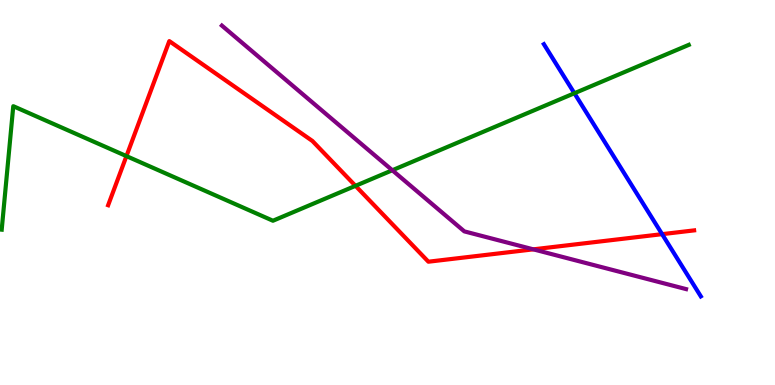[{'lines': ['blue', 'red'], 'intersections': [{'x': 8.54, 'y': 3.92}]}, {'lines': ['green', 'red'], 'intersections': [{'x': 1.63, 'y': 5.95}, {'x': 4.59, 'y': 5.17}]}, {'lines': ['purple', 'red'], 'intersections': [{'x': 6.88, 'y': 3.52}]}, {'lines': ['blue', 'green'], 'intersections': [{'x': 7.41, 'y': 7.58}]}, {'lines': ['blue', 'purple'], 'intersections': []}, {'lines': ['green', 'purple'], 'intersections': [{'x': 5.06, 'y': 5.58}]}]